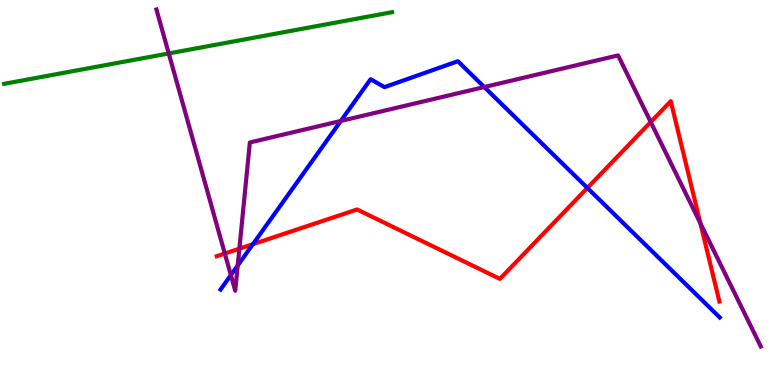[{'lines': ['blue', 'red'], 'intersections': [{'x': 3.26, 'y': 3.66}, {'x': 7.58, 'y': 5.12}]}, {'lines': ['green', 'red'], 'intersections': []}, {'lines': ['purple', 'red'], 'intersections': [{'x': 2.9, 'y': 3.41}, {'x': 3.09, 'y': 3.54}, {'x': 8.4, 'y': 6.83}, {'x': 9.04, 'y': 4.2}]}, {'lines': ['blue', 'green'], 'intersections': []}, {'lines': ['blue', 'purple'], 'intersections': [{'x': 2.98, 'y': 2.85}, {'x': 3.07, 'y': 3.1}, {'x': 4.4, 'y': 6.86}, {'x': 6.25, 'y': 7.74}]}, {'lines': ['green', 'purple'], 'intersections': [{'x': 2.18, 'y': 8.61}]}]